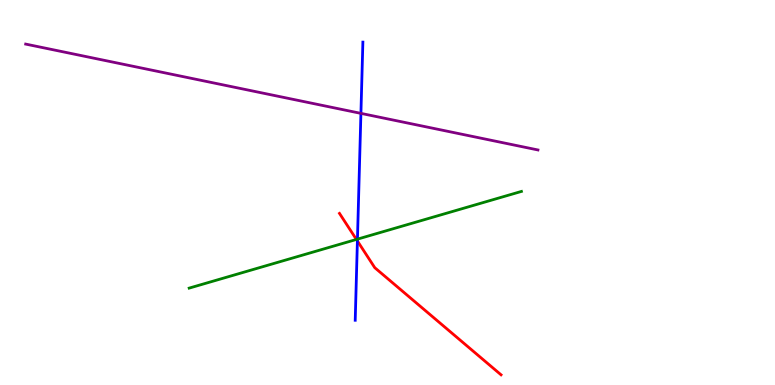[{'lines': ['blue', 'red'], 'intersections': [{'x': 4.61, 'y': 3.74}]}, {'lines': ['green', 'red'], 'intersections': [{'x': 4.6, 'y': 3.78}]}, {'lines': ['purple', 'red'], 'intersections': []}, {'lines': ['blue', 'green'], 'intersections': [{'x': 4.61, 'y': 3.79}]}, {'lines': ['blue', 'purple'], 'intersections': [{'x': 4.66, 'y': 7.06}]}, {'lines': ['green', 'purple'], 'intersections': []}]